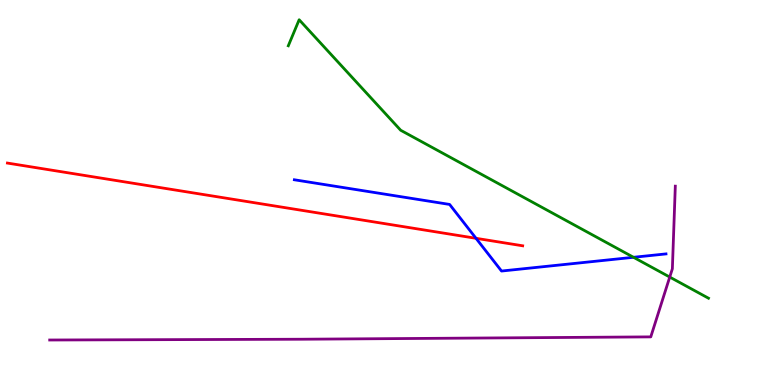[{'lines': ['blue', 'red'], 'intersections': [{'x': 6.14, 'y': 3.81}]}, {'lines': ['green', 'red'], 'intersections': []}, {'lines': ['purple', 'red'], 'intersections': []}, {'lines': ['blue', 'green'], 'intersections': [{'x': 8.17, 'y': 3.32}]}, {'lines': ['blue', 'purple'], 'intersections': []}, {'lines': ['green', 'purple'], 'intersections': [{'x': 8.64, 'y': 2.8}]}]